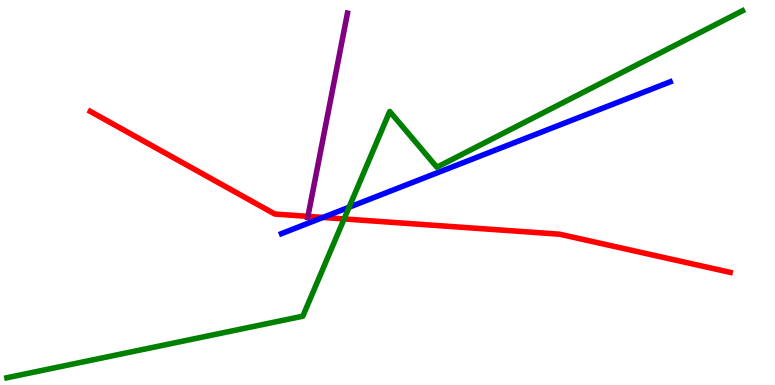[{'lines': ['blue', 'red'], 'intersections': [{'x': 4.17, 'y': 4.35}]}, {'lines': ['green', 'red'], 'intersections': [{'x': 4.44, 'y': 4.31}]}, {'lines': ['purple', 'red'], 'intersections': [{'x': 3.97, 'y': 4.38}]}, {'lines': ['blue', 'green'], 'intersections': [{'x': 4.5, 'y': 4.62}]}, {'lines': ['blue', 'purple'], 'intersections': []}, {'lines': ['green', 'purple'], 'intersections': []}]